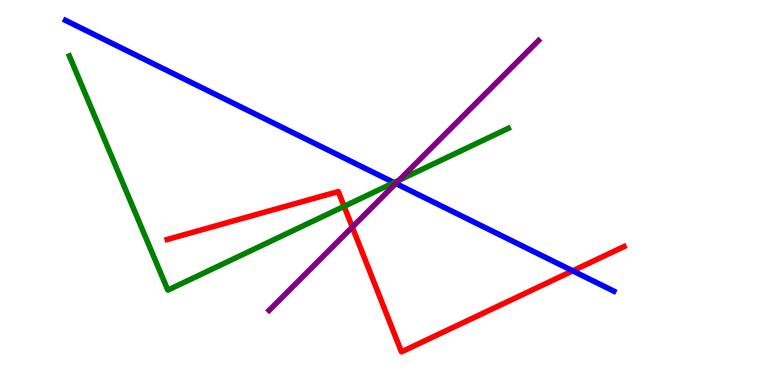[{'lines': ['blue', 'red'], 'intersections': [{'x': 7.39, 'y': 2.97}]}, {'lines': ['green', 'red'], 'intersections': [{'x': 4.44, 'y': 4.64}]}, {'lines': ['purple', 'red'], 'intersections': [{'x': 4.55, 'y': 4.1}]}, {'lines': ['blue', 'green'], 'intersections': [{'x': 5.08, 'y': 5.26}]}, {'lines': ['blue', 'purple'], 'intersections': [{'x': 5.11, 'y': 5.23}]}, {'lines': ['green', 'purple'], 'intersections': [{'x': 5.15, 'y': 5.32}]}]